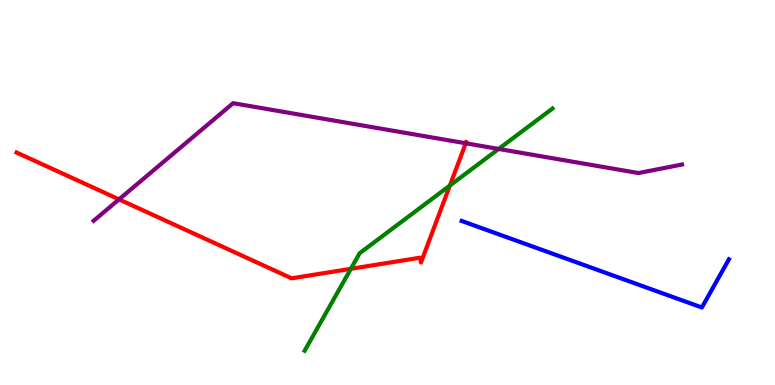[{'lines': ['blue', 'red'], 'intersections': []}, {'lines': ['green', 'red'], 'intersections': [{'x': 4.53, 'y': 3.02}, {'x': 5.8, 'y': 5.18}]}, {'lines': ['purple', 'red'], 'intersections': [{'x': 1.54, 'y': 4.82}, {'x': 6.01, 'y': 6.28}]}, {'lines': ['blue', 'green'], 'intersections': []}, {'lines': ['blue', 'purple'], 'intersections': []}, {'lines': ['green', 'purple'], 'intersections': [{'x': 6.43, 'y': 6.13}]}]